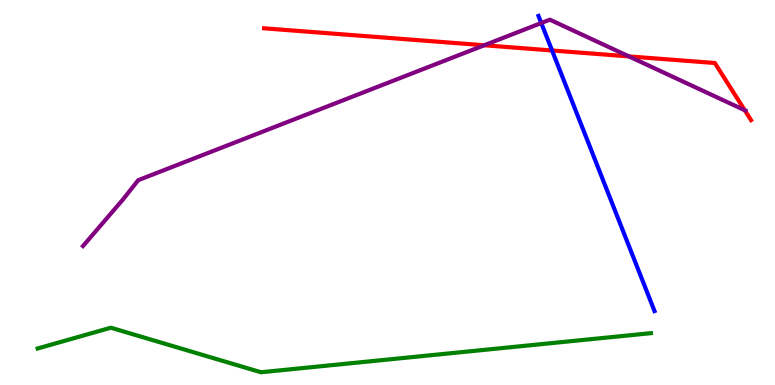[{'lines': ['blue', 'red'], 'intersections': [{'x': 7.12, 'y': 8.69}]}, {'lines': ['green', 'red'], 'intersections': []}, {'lines': ['purple', 'red'], 'intersections': [{'x': 6.25, 'y': 8.82}, {'x': 8.11, 'y': 8.54}, {'x': 9.61, 'y': 7.14}]}, {'lines': ['blue', 'green'], 'intersections': []}, {'lines': ['blue', 'purple'], 'intersections': [{'x': 6.98, 'y': 9.4}]}, {'lines': ['green', 'purple'], 'intersections': []}]